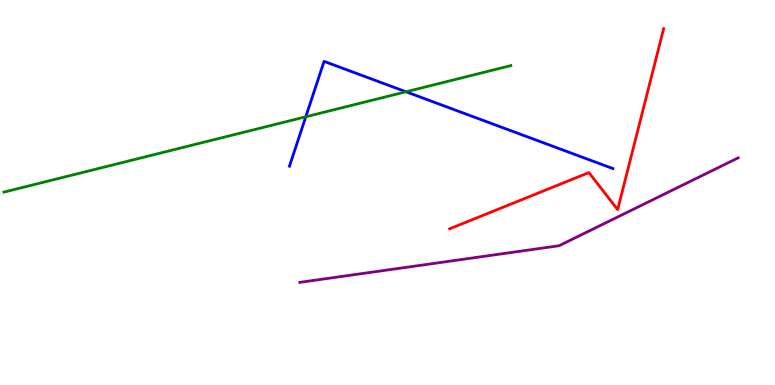[{'lines': ['blue', 'red'], 'intersections': []}, {'lines': ['green', 'red'], 'intersections': []}, {'lines': ['purple', 'red'], 'intersections': []}, {'lines': ['blue', 'green'], 'intersections': [{'x': 3.95, 'y': 6.97}, {'x': 5.24, 'y': 7.62}]}, {'lines': ['blue', 'purple'], 'intersections': []}, {'lines': ['green', 'purple'], 'intersections': []}]